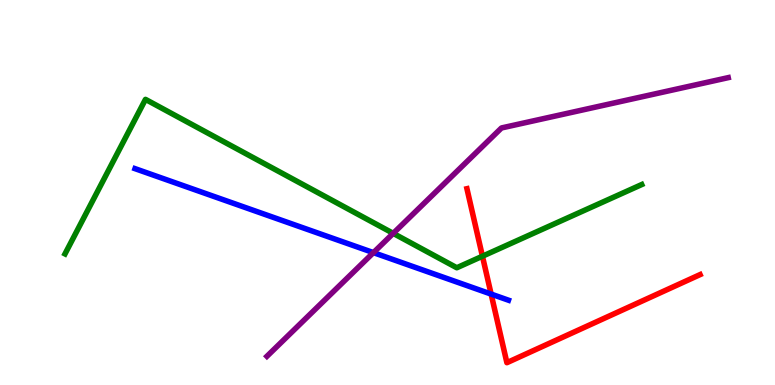[{'lines': ['blue', 'red'], 'intersections': [{'x': 6.34, 'y': 2.36}]}, {'lines': ['green', 'red'], 'intersections': [{'x': 6.23, 'y': 3.34}]}, {'lines': ['purple', 'red'], 'intersections': []}, {'lines': ['blue', 'green'], 'intersections': []}, {'lines': ['blue', 'purple'], 'intersections': [{'x': 4.82, 'y': 3.44}]}, {'lines': ['green', 'purple'], 'intersections': [{'x': 5.07, 'y': 3.94}]}]